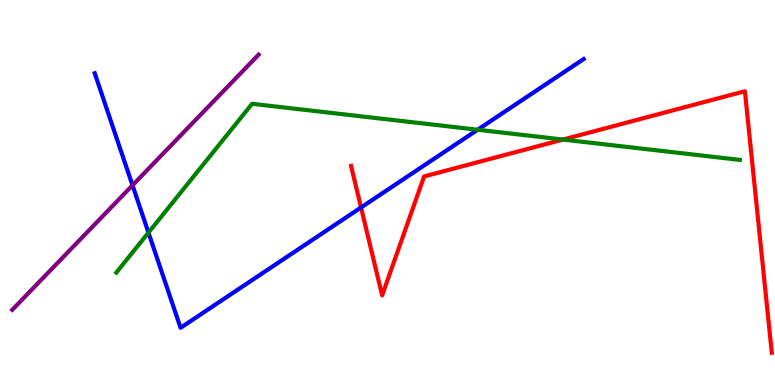[{'lines': ['blue', 'red'], 'intersections': [{'x': 4.66, 'y': 4.61}]}, {'lines': ['green', 'red'], 'intersections': [{'x': 7.26, 'y': 6.38}]}, {'lines': ['purple', 'red'], 'intersections': []}, {'lines': ['blue', 'green'], 'intersections': [{'x': 1.92, 'y': 3.96}, {'x': 6.16, 'y': 6.63}]}, {'lines': ['blue', 'purple'], 'intersections': [{'x': 1.71, 'y': 5.19}]}, {'lines': ['green', 'purple'], 'intersections': []}]